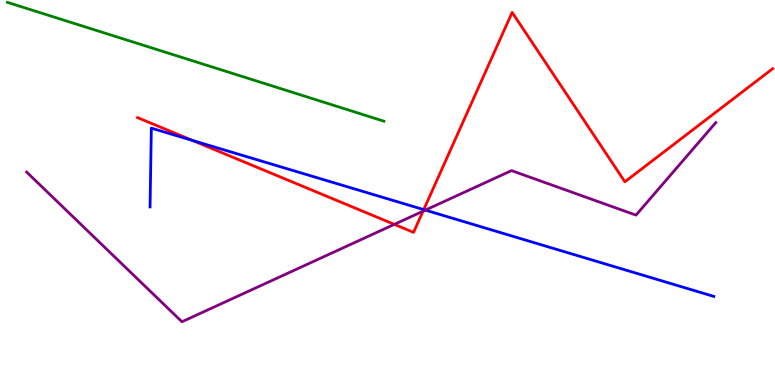[{'lines': ['blue', 'red'], 'intersections': [{'x': 2.48, 'y': 6.35}, {'x': 5.47, 'y': 4.56}]}, {'lines': ['green', 'red'], 'intersections': []}, {'lines': ['purple', 'red'], 'intersections': [{'x': 5.09, 'y': 4.17}, {'x': 5.46, 'y': 4.51}]}, {'lines': ['blue', 'green'], 'intersections': []}, {'lines': ['blue', 'purple'], 'intersections': [{'x': 5.49, 'y': 4.54}]}, {'lines': ['green', 'purple'], 'intersections': []}]